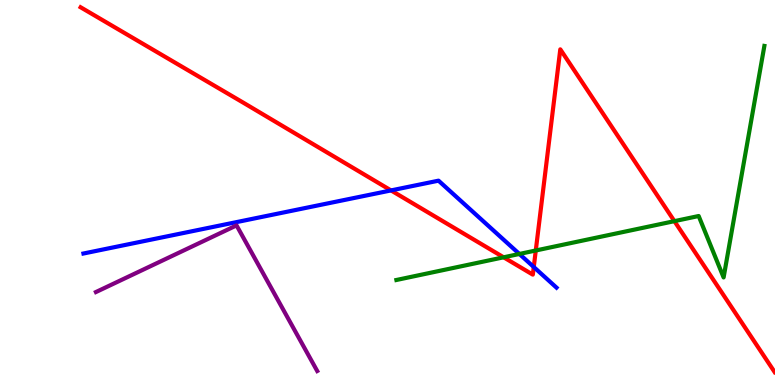[{'lines': ['blue', 'red'], 'intersections': [{'x': 5.05, 'y': 5.05}, {'x': 6.89, 'y': 3.06}]}, {'lines': ['green', 'red'], 'intersections': [{'x': 6.5, 'y': 3.32}, {'x': 6.91, 'y': 3.49}, {'x': 8.7, 'y': 4.26}]}, {'lines': ['purple', 'red'], 'intersections': []}, {'lines': ['blue', 'green'], 'intersections': [{'x': 6.7, 'y': 3.4}]}, {'lines': ['blue', 'purple'], 'intersections': []}, {'lines': ['green', 'purple'], 'intersections': []}]